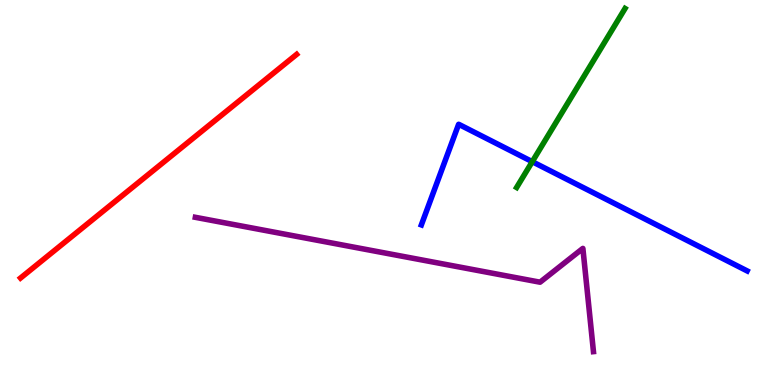[{'lines': ['blue', 'red'], 'intersections': []}, {'lines': ['green', 'red'], 'intersections': []}, {'lines': ['purple', 'red'], 'intersections': []}, {'lines': ['blue', 'green'], 'intersections': [{'x': 6.87, 'y': 5.8}]}, {'lines': ['blue', 'purple'], 'intersections': []}, {'lines': ['green', 'purple'], 'intersections': []}]